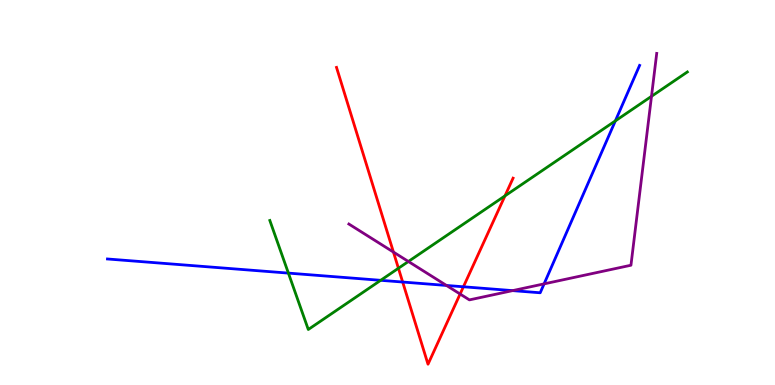[{'lines': ['blue', 'red'], 'intersections': [{'x': 5.2, 'y': 2.67}, {'x': 5.98, 'y': 2.55}]}, {'lines': ['green', 'red'], 'intersections': [{'x': 5.14, 'y': 3.03}, {'x': 6.52, 'y': 4.91}]}, {'lines': ['purple', 'red'], 'intersections': [{'x': 5.08, 'y': 3.45}, {'x': 5.94, 'y': 2.36}]}, {'lines': ['blue', 'green'], 'intersections': [{'x': 3.72, 'y': 2.91}, {'x': 4.91, 'y': 2.72}, {'x': 7.94, 'y': 6.86}]}, {'lines': ['blue', 'purple'], 'intersections': [{'x': 5.76, 'y': 2.59}, {'x': 6.61, 'y': 2.45}, {'x': 7.02, 'y': 2.63}]}, {'lines': ['green', 'purple'], 'intersections': [{'x': 5.27, 'y': 3.21}, {'x': 8.41, 'y': 7.5}]}]